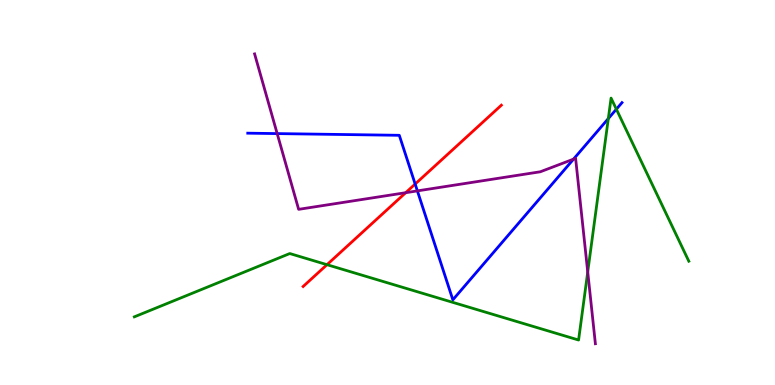[{'lines': ['blue', 'red'], 'intersections': [{'x': 5.36, 'y': 5.22}]}, {'lines': ['green', 'red'], 'intersections': [{'x': 4.22, 'y': 3.13}]}, {'lines': ['purple', 'red'], 'intersections': [{'x': 5.23, 'y': 4.99}]}, {'lines': ['blue', 'green'], 'intersections': [{'x': 7.85, 'y': 6.92}, {'x': 7.95, 'y': 7.16}]}, {'lines': ['blue', 'purple'], 'intersections': [{'x': 3.58, 'y': 6.53}, {'x': 5.39, 'y': 5.04}, {'x': 7.4, 'y': 5.87}]}, {'lines': ['green', 'purple'], 'intersections': [{'x': 7.58, 'y': 2.94}]}]